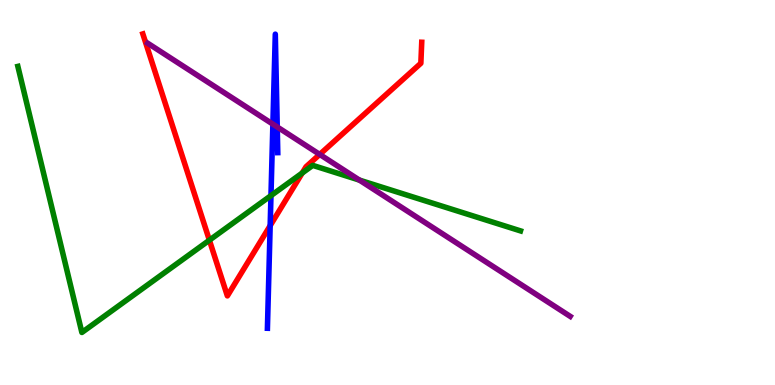[{'lines': ['blue', 'red'], 'intersections': [{'x': 3.49, 'y': 4.14}]}, {'lines': ['green', 'red'], 'intersections': [{'x': 2.7, 'y': 3.76}, {'x': 3.9, 'y': 5.51}]}, {'lines': ['purple', 'red'], 'intersections': [{'x': 4.13, 'y': 5.99}]}, {'lines': ['blue', 'green'], 'intersections': [{'x': 3.5, 'y': 4.92}]}, {'lines': ['blue', 'purple'], 'intersections': [{'x': 3.52, 'y': 6.78}, {'x': 3.58, 'y': 6.7}]}, {'lines': ['green', 'purple'], 'intersections': [{'x': 4.64, 'y': 5.32}]}]